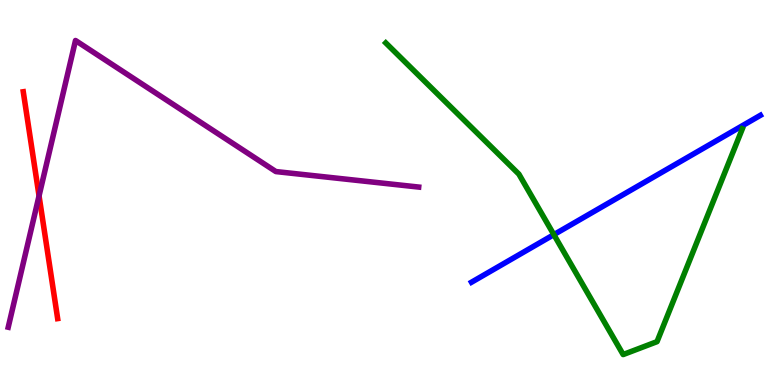[{'lines': ['blue', 'red'], 'intersections': []}, {'lines': ['green', 'red'], 'intersections': []}, {'lines': ['purple', 'red'], 'intersections': [{'x': 0.504, 'y': 4.91}]}, {'lines': ['blue', 'green'], 'intersections': [{'x': 7.15, 'y': 3.91}]}, {'lines': ['blue', 'purple'], 'intersections': []}, {'lines': ['green', 'purple'], 'intersections': []}]